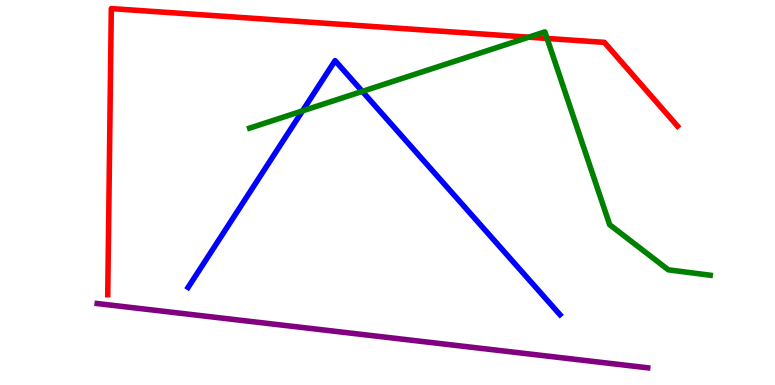[{'lines': ['blue', 'red'], 'intersections': []}, {'lines': ['green', 'red'], 'intersections': [{'x': 6.82, 'y': 9.03}, {'x': 7.06, 'y': 9.0}]}, {'lines': ['purple', 'red'], 'intersections': []}, {'lines': ['blue', 'green'], 'intersections': [{'x': 3.9, 'y': 7.12}, {'x': 4.68, 'y': 7.63}]}, {'lines': ['blue', 'purple'], 'intersections': []}, {'lines': ['green', 'purple'], 'intersections': []}]